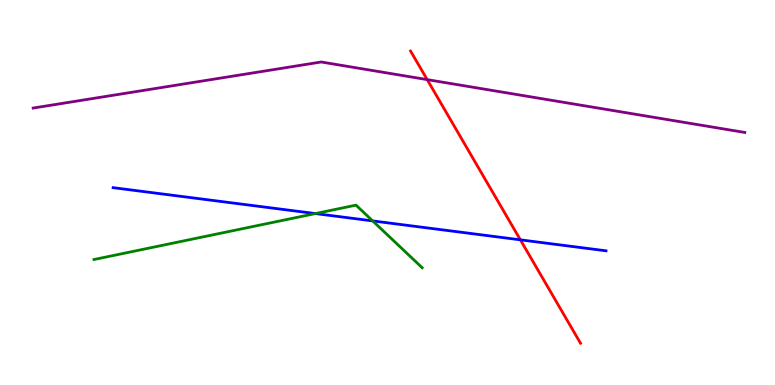[{'lines': ['blue', 'red'], 'intersections': [{'x': 6.71, 'y': 3.77}]}, {'lines': ['green', 'red'], 'intersections': []}, {'lines': ['purple', 'red'], 'intersections': [{'x': 5.51, 'y': 7.93}]}, {'lines': ['blue', 'green'], 'intersections': [{'x': 4.07, 'y': 4.45}, {'x': 4.81, 'y': 4.26}]}, {'lines': ['blue', 'purple'], 'intersections': []}, {'lines': ['green', 'purple'], 'intersections': []}]